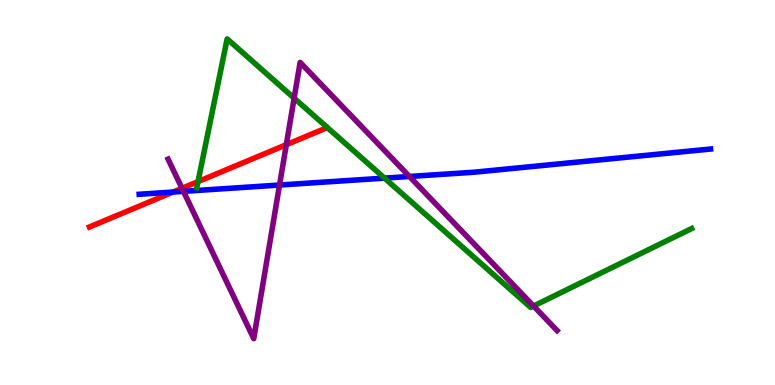[{'lines': ['blue', 'red'], 'intersections': [{'x': 2.23, 'y': 5.01}]}, {'lines': ['green', 'red'], 'intersections': [{'x': 2.56, 'y': 5.28}]}, {'lines': ['purple', 'red'], 'intersections': [{'x': 2.35, 'y': 5.11}, {'x': 3.69, 'y': 6.24}]}, {'lines': ['blue', 'green'], 'intersections': [{'x': 4.96, 'y': 5.37}]}, {'lines': ['blue', 'purple'], 'intersections': [{'x': 2.37, 'y': 5.03}, {'x': 3.61, 'y': 5.19}, {'x': 5.28, 'y': 5.42}]}, {'lines': ['green', 'purple'], 'intersections': [{'x': 3.8, 'y': 7.45}, {'x': 6.88, 'y': 2.05}]}]